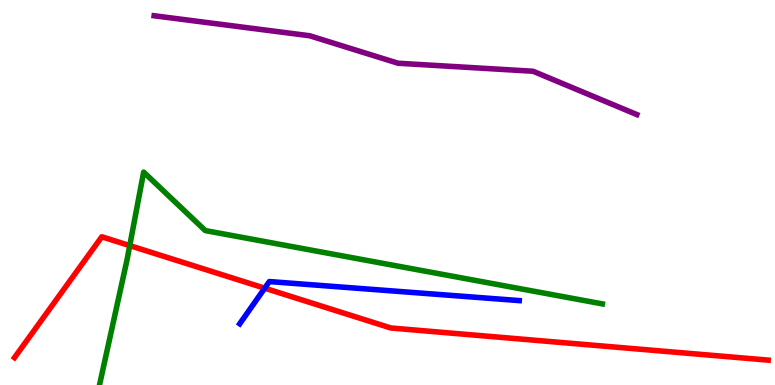[{'lines': ['blue', 'red'], 'intersections': [{'x': 3.42, 'y': 2.51}]}, {'lines': ['green', 'red'], 'intersections': [{'x': 1.67, 'y': 3.62}]}, {'lines': ['purple', 'red'], 'intersections': []}, {'lines': ['blue', 'green'], 'intersections': []}, {'lines': ['blue', 'purple'], 'intersections': []}, {'lines': ['green', 'purple'], 'intersections': []}]